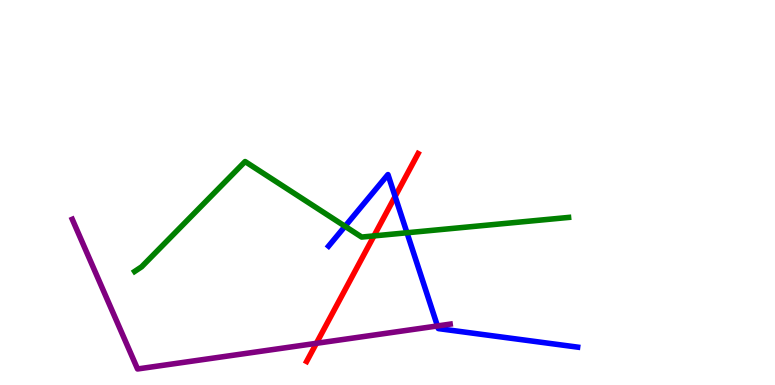[{'lines': ['blue', 'red'], 'intersections': [{'x': 5.1, 'y': 4.9}]}, {'lines': ['green', 'red'], 'intersections': [{'x': 4.83, 'y': 3.87}]}, {'lines': ['purple', 'red'], 'intersections': [{'x': 4.08, 'y': 1.08}]}, {'lines': ['blue', 'green'], 'intersections': [{'x': 4.45, 'y': 4.12}, {'x': 5.25, 'y': 3.95}]}, {'lines': ['blue', 'purple'], 'intersections': [{'x': 5.64, 'y': 1.53}]}, {'lines': ['green', 'purple'], 'intersections': []}]